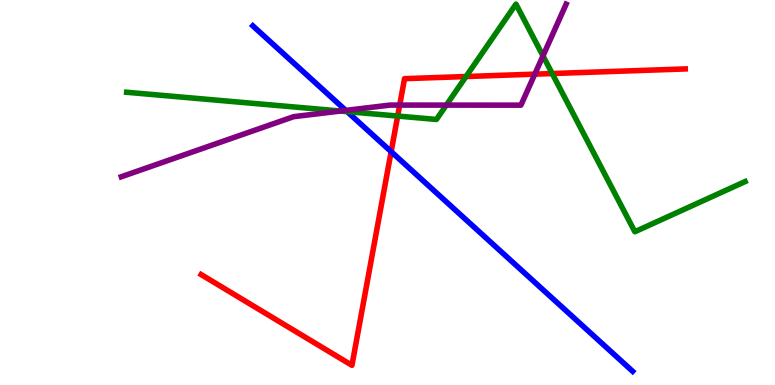[{'lines': ['blue', 'red'], 'intersections': [{'x': 5.05, 'y': 6.06}]}, {'lines': ['green', 'red'], 'intersections': [{'x': 5.13, 'y': 6.99}, {'x': 6.01, 'y': 8.01}, {'x': 7.13, 'y': 8.09}]}, {'lines': ['purple', 'red'], 'intersections': [{'x': 5.16, 'y': 7.27}, {'x': 6.9, 'y': 8.07}]}, {'lines': ['blue', 'green'], 'intersections': [{'x': 4.48, 'y': 7.1}]}, {'lines': ['blue', 'purple'], 'intersections': [{'x': 4.46, 'y': 7.13}]}, {'lines': ['green', 'purple'], 'intersections': [{'x': 4.39, 'y': 7.12}, {'x': 5.76, 'y': 7.27}, {'x': 7.01, 'y': 8.55}]}]